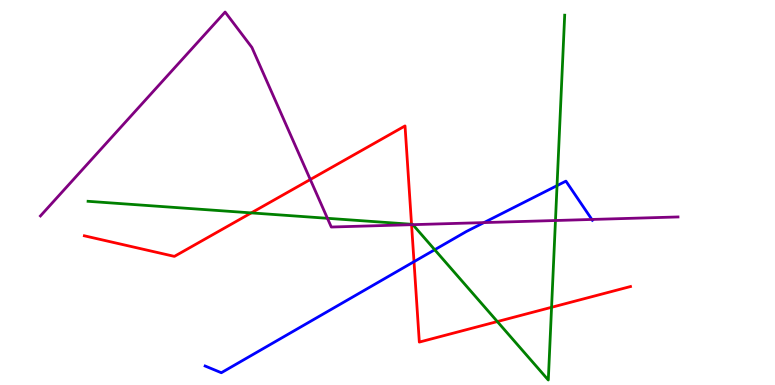[{'lines': ['blue', 'red'], 'intersections': [{'x': 5.34, 'y': 3.2}]}, {'lines': ['green', 'red'], 'intersections': [{'x': 3.24, 'y': 4.47}, {'x': 5.31, 'y': 4.17}, {'x': 6.42, 'y': 1.65}, {'x': 7.12, 'y': 2.02}]}, {'lines': ['purple', 'red'], 'intersections': [{'x': 4.0, 'y': 5.34}, {'x': 5.31, 'y': 4.16}]}, {'lines': ['blue', 'green'], 'intersections': [{'x': 5.61, 'y': 3.51}, {'x': 7.19, 'y': 5.18}]}, {'lines': ['blue', 'purple'], 'intersections': [{'x': 6.24, 'y': 4.22}, {'x': 7.64, 'y': 4.3}]}, {'lines': ['green', 'purple'], 'intersections': [{'x': 4.22, 'y': 4.33}, {'x': 5.33, 'y': 4.16}, {'x': 7.17, 'y': 4.27}]}]